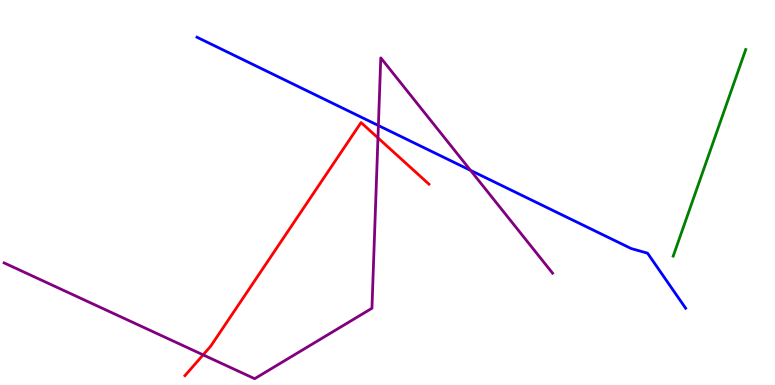[{'lines': ['blue', 'red'], 'intersections': []}, {'lines': ['green', 'red'], 'intersections': []}, {'lines': ['purple', 'red'], 'intersections': [{'x': 2.62, 'y': 0.783}, {'x': 4.88, 'y': 6.42}]}, {'lines': ['blue', 'green'], 'intersections': []}, {'lines': ['blue', 'purple'], 'intersections': [{'x': 4.88, 'y': 6.74}, {'x': 6.07, 'y': 5.57}]}, {'lines': ['green', 'purple'], 'intersections': []}]